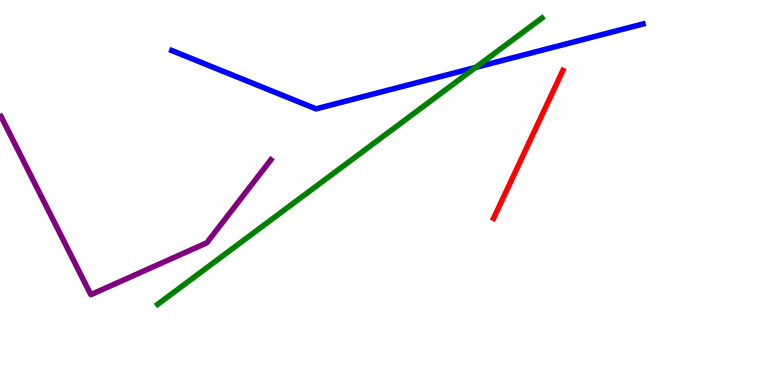[{'lines': ['blue', 'red'], 'intersections': []}, {'lines': ['green', 'red'], 'intersections': []}, {'lines': ['purple', 'red'], 'intersections': []}, {'lines': ['blue', 'green'], 'intersections': [{'x': 6.14, 'y': 8.25}]}, {'lines': ['blue', 'purple'], 'intersections': []}, {'lines': ['green', 'purple'], 'intersections': []}]